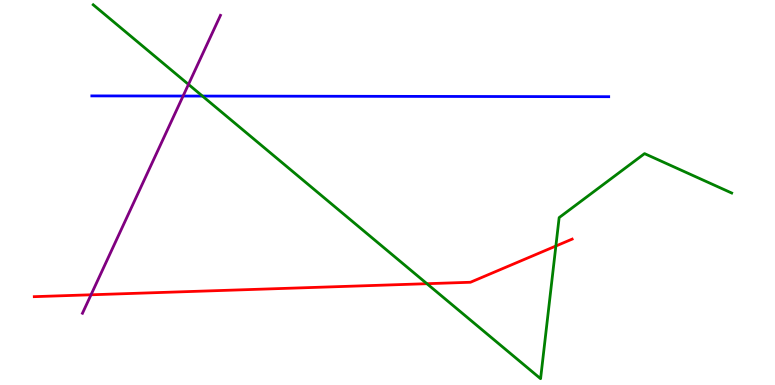[{'lines': ['blue', 'red'], 'intersections': []}, {'lines': ['green', 'red'], 'intersections': [{'x': 5.51, 'y': 2.63}, {'x': 7.17, 'y': 3.61}]}, {'lines': ['purple', 'red'], 'intersections': [{'x': 1.17, 'y': 2.34}]}, {'lines': ['blue', 'green'], 'intersections': [{'x': 2.61, 'y': 7.5}]}, {'lines': ['blue', 'purple'], 'intersections': [{'x': 2.36, 'y': 7.51}]}, {'lines': ['green', 'purple'], 'intersections': [{'x': 2.43, 'y': 7.81}]}]